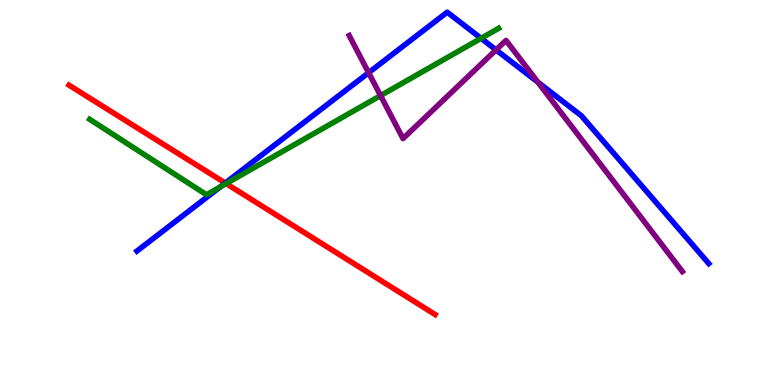[{'lines': ['blue', 'red'], 'intersections': [{'x': 2.91, 'y': 5.25}]}, {'lines': ['green', 'red'], 'intersections': [{'x': 2.92, 'y': 5.23}]}, {'lines': ['purple', 'red'], 'intersections': []}, {'lines': ['blue', 'green'], 'intersections': [{'x': 2.84, 'y': 5.14}, {'x': 6.21, 'y': 9.0}]}, {'lines': ['blue', 'purple'], 'intersections': [{'x': 4.76, 'y': 8.11}, {'x': 6.4, 'y': 8.7}, {'x': 6.94, 'y': 7.87}]}, {'lines': ['green', 'purple'], 'intersections': [{'x': 4.91, 'y': 7.52}]}]